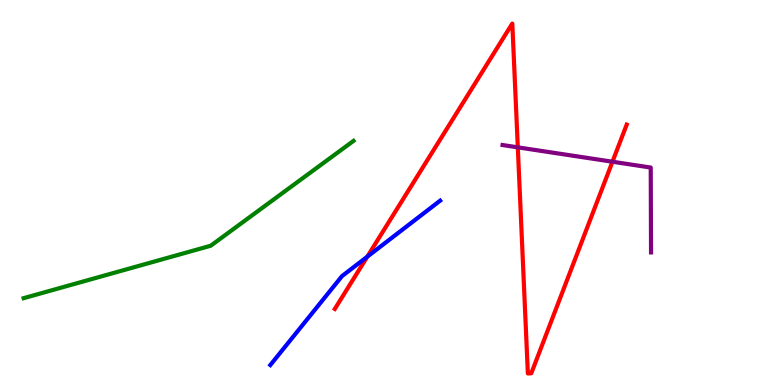[{'lines': ['blue', 'red'], 'intersections': [{'x': 4.74, 'y': 3.33}]}, {'lines': ['green', 'red'], 'intersections': []}, {'lines': ['purple', 'red'], 'intersections': [{'x': 6.68, 'y': 6.17}, {'x': 7.9, 'y': 5.8}]}, {'lines': ['blue', 'green'], 'intersections': []}, {'lines': ['blue', 'purple'], 'intersections': []}, {'lines': ['green', 'purple'], 'intersections': []}]